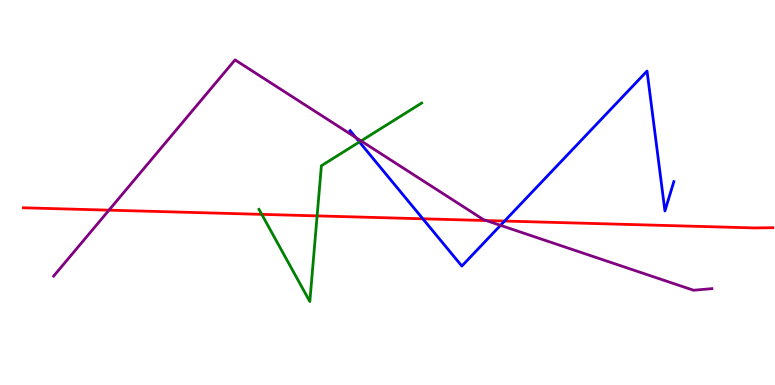[{'lines': ['blue', 'red'], 'intersections': [{'x': 5.46, 'y': 4.32}, {'x': 6.51, 'y': 4.26}]}, {'lines': ['green', 'red'], 'intersections': [{'x': 3.38, 'y': 4.43}, {'x': 4.09, 'y': 4.39}]}, {'lines': ['purple', 'red'], 'intersections': [{'x': 1.41, 'y': 4.54}, {'x': 6.27, 'y': 4.27}]}, {'lines': ['blue', 'green'], 'intersections': [{'x': 4.64, 'y': 6.31}]}, {'lines': ['blue', 'purple'], 'intersections': [{'x': 4.59, 'y': 6.43}, {'x': 6.46, 'y': 4.15}]}, {'lines': ['green', 'purple'], 'intersections': [{'x': 4.66, 'y': 6.34}]}]